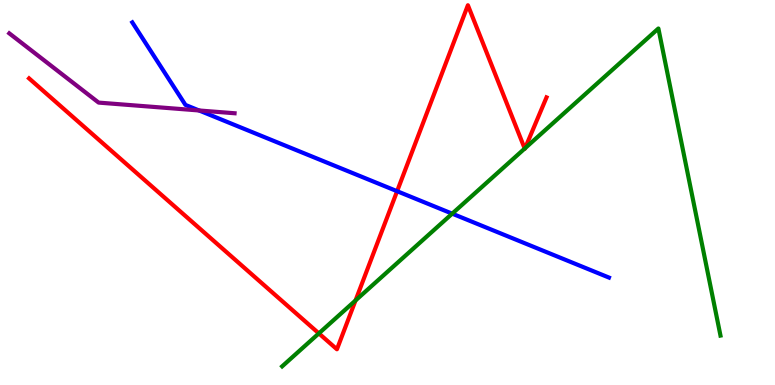[{'lines': ['blue', 'red'], 'intersections': [{'x': 5.12, 'y': 5.03}]}, {'lines': ['green', 'red'], 'intersections': [{'x': 4.11, 'y': 1.34}, {'x': 4.59, 'y': 2.2}, {'x': 6.77, 'y': 6.14}, {'x': 6.78, 'y': 6.15}]}, {'lines': ['purple', 'red'], 'intersections': []}, {'lines': ['blue', 'green'], 'intersections': [{'x': 5.83, 'y': 4.45}]}, {'lines': ['blue', 'purple'], 'intersections': [{'x': 2.57, 'y': 7.13}]}, {'lines': ['green', 'purple'], 'intersections': []}]